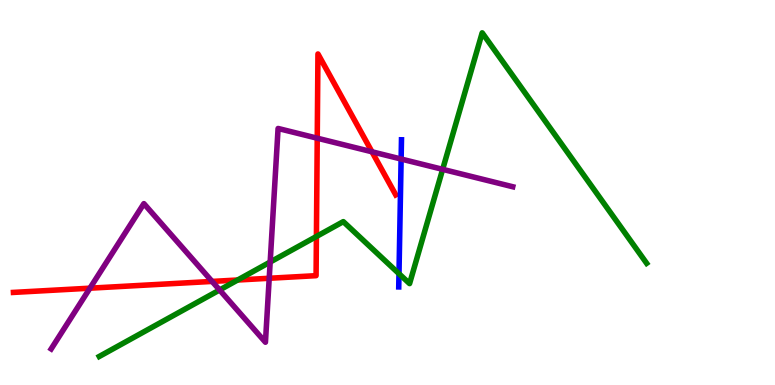[{'lines': ['blue', 'red'], 'intersections': []}, {'lines': ['green', 'red'], 'intersections': [{'x': 3.07, 'y': 2.73}, {'x': 4.08, 'y': 3.86}]}, {'lines': ['purple', 'red'], 'intersections': [{'x': 1.16, 'y': 2.51}, {'x': 2.74, 'y': 2.69}, {'x': 3.47, 'y': 2.77}, {'x': 4.09, 'y': 6.41}, {'x': 4.8, 'y': 6.06}]}, {'lines': ['blue', 'green'], 'intersections': [{'x': 5.15, 'y': 2.89}]}, {'lines': ['blue', 'purple'], 'intersections': [{'x': 5.18, 'y': 5.87}]}, {'lines': ['green', 'purple'], 'intersections': [{'x': 2.83, 'y': 2.47}, {'x': 3.49, 'y': 3.19}, {'x': 5.71, 'y': 5.6}]}]